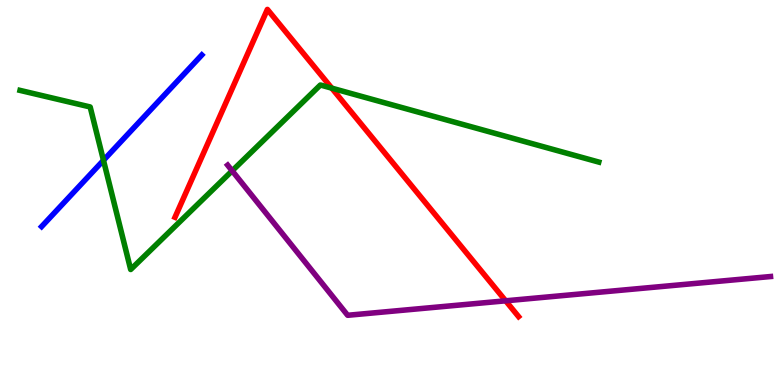[{'lines': ['blue', 'red'], 'intersections': []}, {'lines': ['green', 'red'], 'intersections': [{'x': 4.28, 'y': 7.71}]}, {'lines': ['purple', 'red'], 'intersections': [{'x': 6.52, 'y': 2.19}]}, {'lines': ['blue', 'green'], 'intersections': [{'x': 1.34, 'y': 5.84}]}, {'lines': ['blue', 'purple'], 'intersections': []}, {'lines': ['green', 'purple'], 'intersections': [{'x': 3.0, 'y': 5.56}]}]